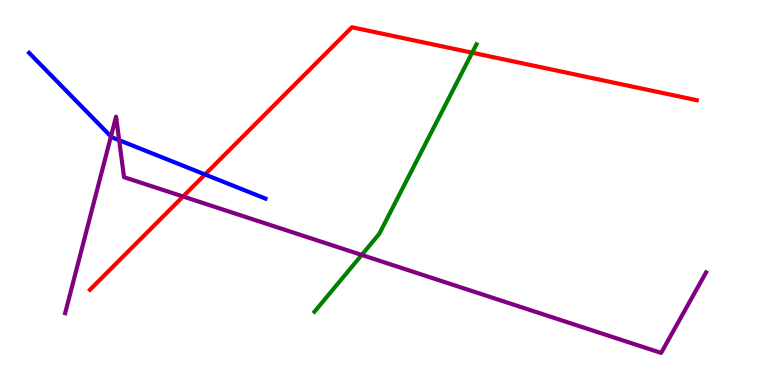[{'lines': ['blue', 'red'], 'intersections': [{'x': 2.65, 'y': 5.47}]}, {'lines': ['green', 'red'], 'intersections': [{'x': 6.09, 'y': 8.63}]}, {'lines': ['purple', 'red'], 'intersections': [{'x': 2.36, 'y': 4.9}]}, {'lines': ['blue', 'green'], 'intersections': []}, {'lines': ['blue', 'purple'], 'intersections': [{'x': 1.43, 'y': 6.46}, {'x': 1.54, 'y': 6.36}]}, {'lines': ['green', 'purple'], 'intersections': [{'x': 4.67, 'y': 3.38}]}]